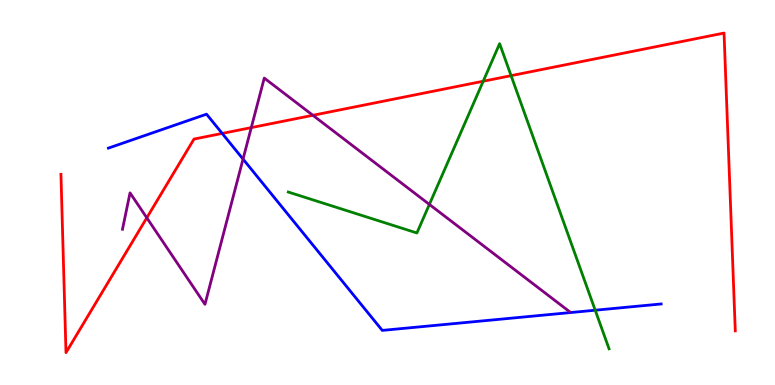[{'lines': ['blue', 'red'], 'intersections': [{'x': 2.87, 'y': 6.53}]}, {'lines': ['green', 'red'], 'intersections': [{'x': 6.24, 'y': 7.89}, {'x': 6.59, 'y': 8.03}]}, {'lines': ['purple', 'red'], 'intersections': [{'x': 1.89, 'y': 4.34}, {'x': 3.24, 'y': 6.69}, {'x': 4.04, 'y': 7.01}]}, {'lines': ['blue', 'green'], 'intersections': [{'x': 7.68, 'y': 1.94}]}, {'lines': ['blue', 'purple'], 'intersections': [{'x': 3.14, 'y': 5.87}]}, {'lines': ['green', 'purple'], 'intersections': [{'x': 5.54, 'y': 4.69}]}]